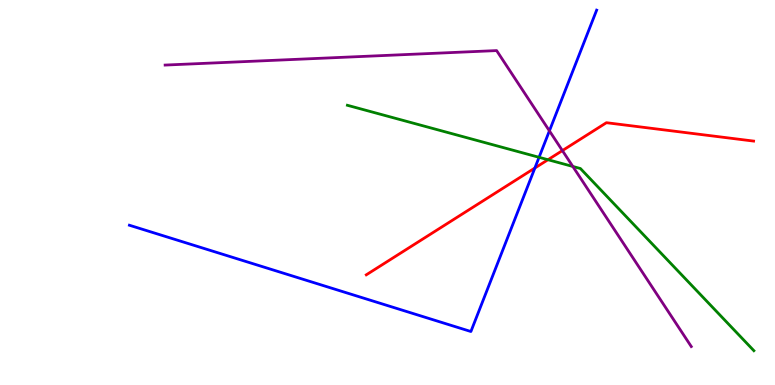[{'lines': ['blue', 'red'], 'intersections': [{'x': 6.9, 'y': 5.64}]}, {'lines': ['green', 'red'], 'intersections': [{'x': 7.07, 'y': 5.85}]}, {'lines': ['purple', 'red'], 'intersections': [{'x': 7.26, 'y': 6.09}]}, {'lines': ['blue', 'green'], 'intersections': [{'x': 6.96, 'y': 5.91}]}, {'lines': ['blue', 'purple'], 'intersections': [{'x': 7.09, 'y': 6.6}]}, {'lines': ['green', 'purple'], 'intersections': [{'x': 7.39, 'y': 5.68}]}]